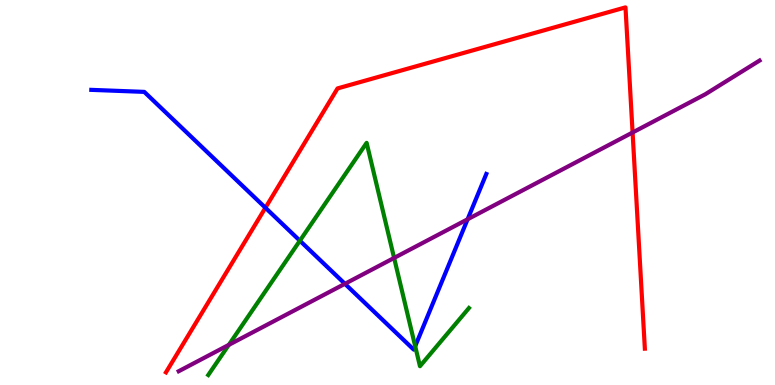[{'lines': ['blue', 'red'], 'intersections': [{'x': 3.42, 'y': 4.6}]}, {'lines': ['green', 'red'], 'intersections': []}, {'lines': ['purple', 'red'], 'intersections': [{'x': 8.16, 'y': 6.56}]}, {'lines': ['blue', 'green'], 'intersections': [{'x': 3.87, 'y': 3.75}, {'x': 5.36, 'y': 1.01}]}, {'lines': ['blue', 'purple'], 'intersections': [{'x': 4.45, 'y': 2.63}, {'x': 6.03, 'y': 4.3}]}, {'lines': ['green', 'purple'], 'intersections': [{'x': 2.95, 'y': 1.04}, {'x': 5.09, 'y': 3.3}]}]